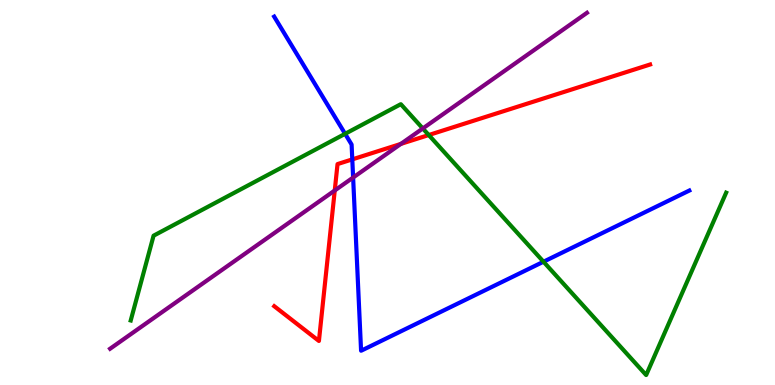[{'lines': ['blue', 'red'], 'intersections': [{'x': 4.55, 'y': 5.86}]}, {'lines': ['green', 'red'], 'intersections': [{'x': 5.53, 'y': 6.49}]}, {'lines': ['purple', 'red'], 'intersections': [{'x': 4.32, 'y': 5.05}, {'x': 5.17, 'y': 6.26}]}, {'lines': ['blue', 'green'], 'intersections': [{'x': 4.45, 'y': 6.52}, {'x': 7.01, 'y': 3.2}]}, {'lines': ['blue', 'purple'], 'intersections': [{'x': 4.56, 'y': 5.39}]}, {'lines': ['green', 'purple'], 'intersections': [{'x': 5.46, 'y': 6.66}]}]